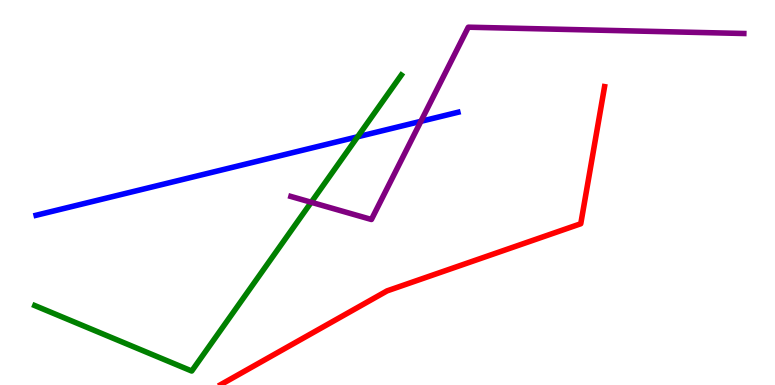[{'lines': ['blue', 'red'], 'intersections': []}, {'lines': ['green', 'red'], 'intersections': []}, {'lines': ['purple', 'red'], 'intersections': []}, {'lines': ['blue', 'green'], 'intersections': [{'x': 4.61, 'y': 6.45}]}, {'lines': ['blue', 'purple'], 'intersections': [{'x': 5.43, 'y': 6.85}]}, {'lines': ['green', 'purple'], 'intersections': [{'x': 4.02, 'y': 4.75}]}]